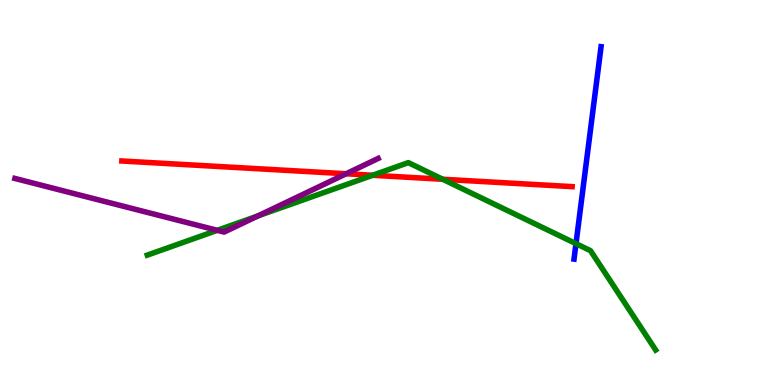[{'lines': ['blue', 'red'], 'intersections': []}, {'lines': ['green', 'red'], 'intersections': [{'x': 4.81, 'y': 5.45}, {'x': 5.71, 'y': 5.34}]}, {'lines': ['purple', 'red'], 'intersections': [{'x': 4.47, 'y': 5.49}]}, {'lines': ['blue', 'green'], 'intersections': [{'x': 7.43, 'y': 3.67}]}, {'lines': ['blue', 'purple'], 'intersections': []}, {'lines': ['green', 'purple'], 'intersections': [{'x': 2.8, 'y': 4.02}, {'x': 3.33, 'y': 4.39}]}]